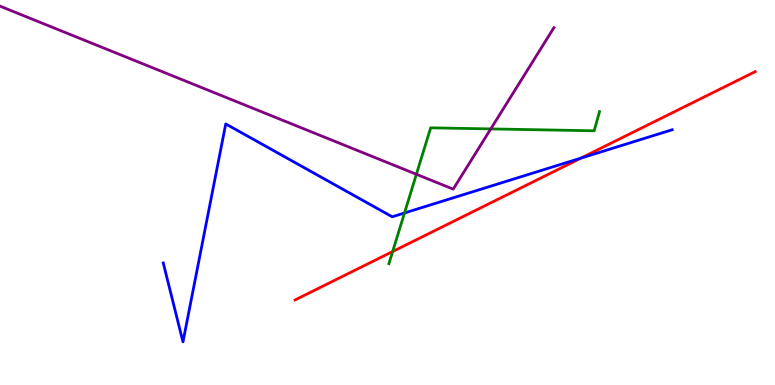[{'lines': ['blue', 'red'], 'intersections': [{'x': 7.5, 'y': 5.89}]}, {'lines': ['green', 'red'], 'intersections': [{'x': 5.07, 'y': 3.47}]}, {'lines': ['purple', 'red'], 'intersections': []}, {'lines': ['blue', 'green'], 'intersections': [{'x': 5.22, 'y': 4.47}]}, {'lines': ['blue', 'purple'], 'intersections': []}, {'lines': ['green', 'purple'], 'intersections': [{'x': 5.37, 'y': 5.47}, {'x': 6.33, 'y': 6.65}]}]